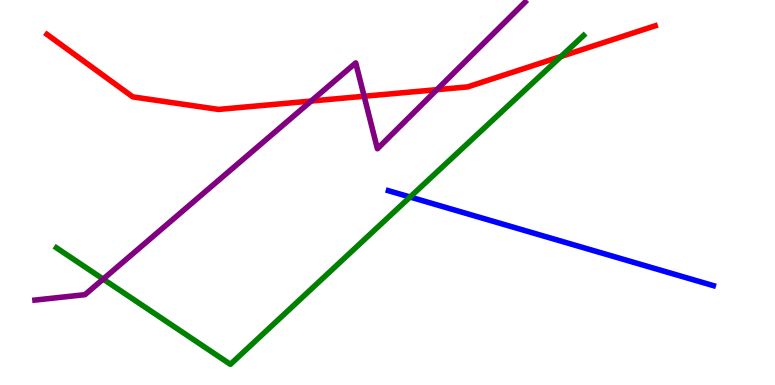[{'lines': ['blue', 'red'], 'intersections': []}, {'lines': ['green', 'red'], 'intersections': [{'x': 7.24, 'y': 8.53}]}, {'lines': ['purple', 'red'], 'intersections': [{'x': 4.02, 'y': 7.38}, {'x': 4.7, 'y': 7.5}, {'x': 5.64, 'y': 7.67}]}, {'lines': ['blue', 'green'], 'intersections': [{'x': 5.29, 'y': 4.88}]}, {'lines': ['blue', 'purple'], 'intersections': []}, {'lines': ['green', 'purple'], 'intersections': [{'x': 1.33, 'y': 2.75}]}]